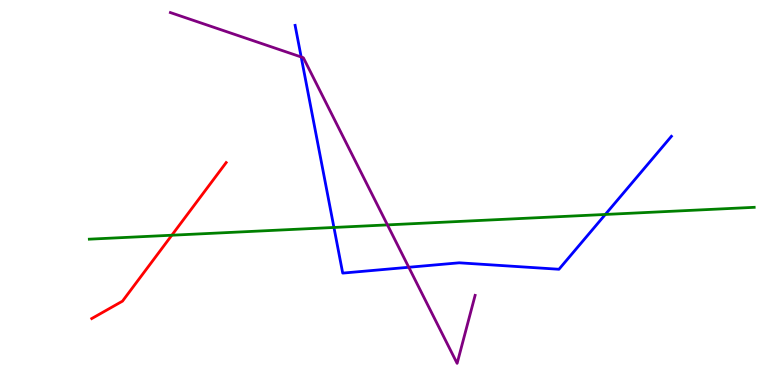[{'lines': ['blue', 'red'], 'intersections': []}, {'lines': ['green', 'red'], 'intersections': [{'x': 2.22, 'y': 3.89}]}, {'lines': ['purple', 'red'], 'intersections': []}, {'lines': ['blue', 'green'], 'intersections': [{'x': 4.31, 'y': 4.09}, {'x': 7.81, 'y': 4.43}]}, {'lines': ['blue', 'purple'], 'intersections': [{'x': 3.89, 'y': 8.52}, {'x': 5.27, 'y': 3.06}]}, {'lines': ['green', 'purple'], 'intersections': [{'x': 5.0, 'y': 4.16}]}]